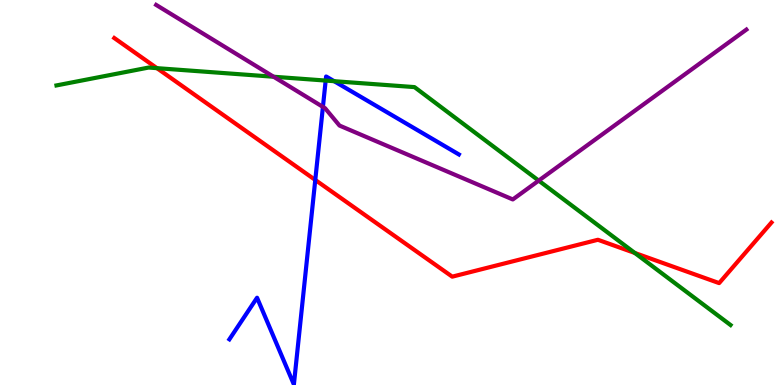[{'lines': ['blue', 'red'], 'intersections': [{'x': 4.07, 'y': 5.33}]}, {'lines': ['green', 'red'], 'intersections': [{'x': 2.03, 'y': 8.23}, {'x': 8.19, 'y': 3.43}]}, {'lines': ['purple', 'red'], 'intersections': []}, {'lines': ['blue', 'green'], 'intersections': [{'x': 4.2, 'y': 7.91}, {'x': 4.31, 'y': 7.89}]}, {'lines': ['blue', 'purple'], 'intersections': [{'x': 4.17, 'y': 7.22}]}, {'lines': ['green', 'purple'], 'intersections': [{'x': 3.53, 'y': 8.01}, {'x': 6.95, 'y': 5.31}]}]